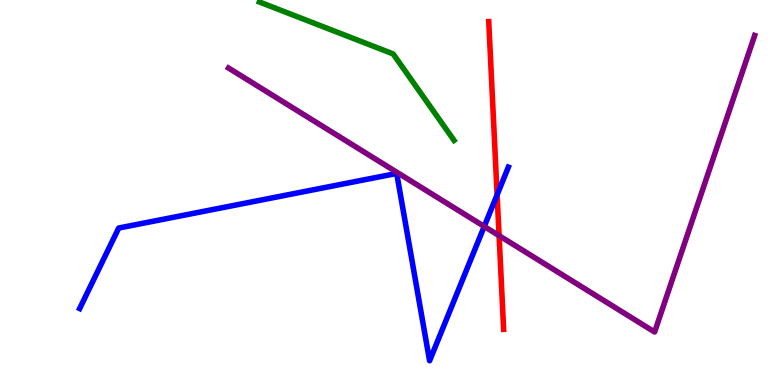[{'lines': ['blue', 'red'], 'intersections': [{'x': 6.41, 'y': 4.94}]}, {'lines': ['green', 'red'], 'intersections': []}, {'lines': ['purple', 'red'], 'intersections': [{'x': 6.44, 'y': 3.88}]}, {'lines': ['blue', 'green'], 'intersections': []}, {'lines': ['blue', 'purple'], 'intersections': [{'x': 6.25, 'y': 4.12}]}, {'lines': ['green', 'purple'], 'intersections': []}]